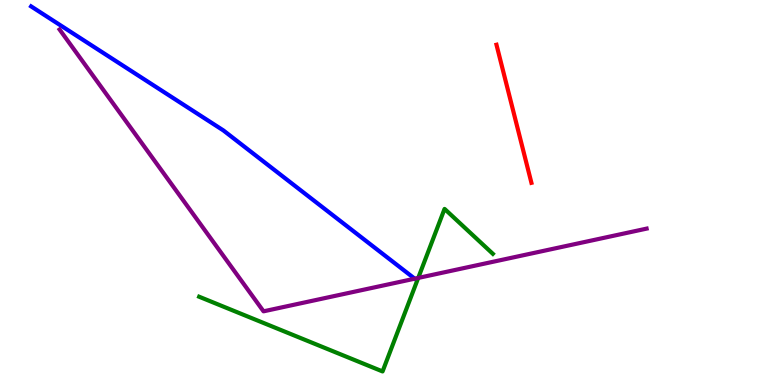[{'lines': ['blue', 'red'], 'intersections': []}, {'lines': ['green', 'red'], 'intersections': []}, {'lines': ['purple', 'red'], 'intersections': []}, {'lines': ['blue', 'green'], 'intersections': []}, {'lines': ['blue', 'purple'], 'intersections': [{'x': 5.35, 'y': 2.76}]}, {'lines': ['green', 'purple'], 'intersections': [{'x': 5.4, 'y': 2.78}]}]